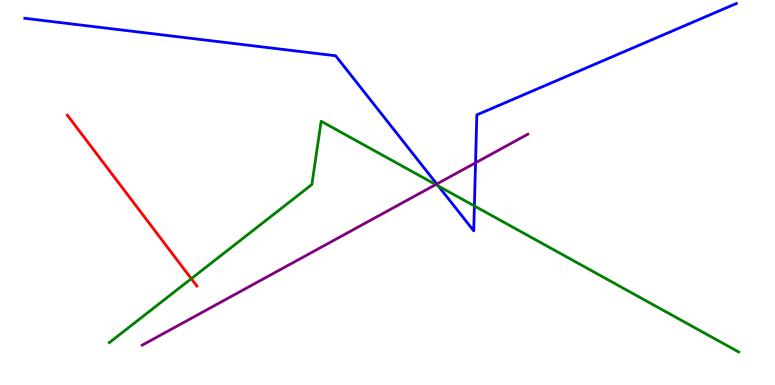[{'lines': ['blue', 'red'], 'intersections': []}, {'lines': ['green', 'red'], 'intersections': [{'x': 2.47, 'y': 2.76}]}, {'lines': ['purple', 'red'], 'intersections': []}, {'lines': ['blue', 'green'], 'intersections': [{'x': 5.66, 'y': 5.17}, {'x': 6.12, 'y': 4.65}]}, {'lines': ['blue', 'purple'], 'intersections': [{'x': 5.64, 'y': 5.22}, {'x': 6.14, 'y': 5.77}]}, {'lines': ['green', 'purple'], 'intersections': [{'x': 5.62, 'y': 5.21}]}]